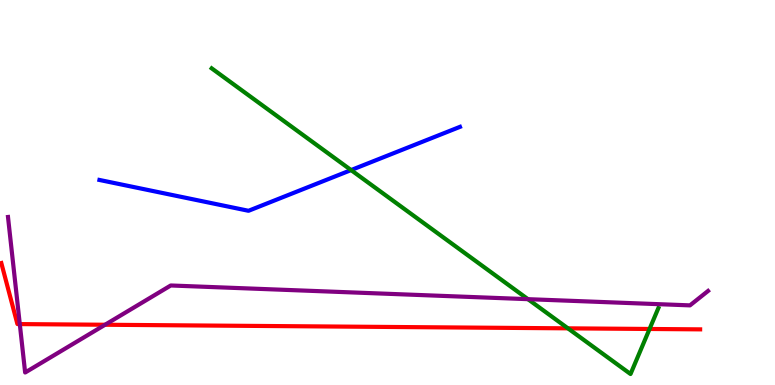[{'lines': ['blue', 'red'], 'intersections': []}, {'lines': ['green', 'red'], 'intersections': [{'x': 7.33, 'y': 1.47}, {'x': 8.38, 'y': 1.46}]}, {'lines': ['purple', 'red'], 'intersections': [{'x': 0.255, 'y': 1.58}, {'x': 1.36, 'y': 1.56}]}, {'lines': ['blue', 'green'], 'intersections': [{'x': 4.53, 'y': 5.58}]}, {'lines': ['blue', 'purple'], 'intersections': []}, {'lines': ['green', 'purple'], 'intersections': [{'x': 6.81, 'y': 2.23}]}]